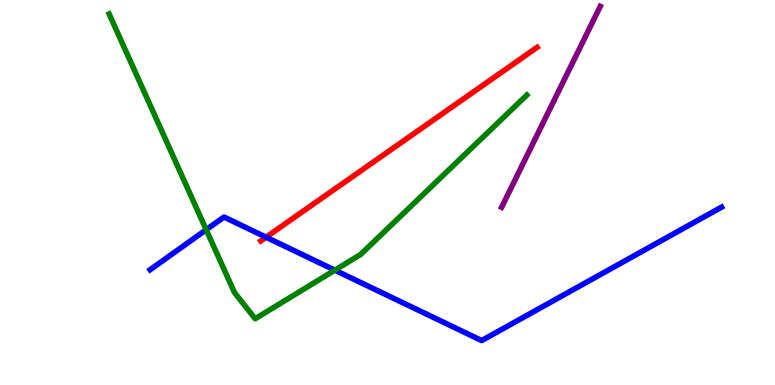[{'lines': ['blue', 'red'], 'intersections': [{'x': 3.43, 'y': 3.84}]}, {'lines': ['green', 'red'], 'intersections': []}, {'lines': ['purple', 'red'], 'intersections': []}, {'lines': ['blue', 'green'], 'intersections': [{'x': 2.66, 'y': 4.03}, {'x': 4.32, 'y': 2.98}]}, {'lines': ['blue', 'purple'], 'intersections': []}, {'lines': ['green', 'purple'], 'intersections': []}]